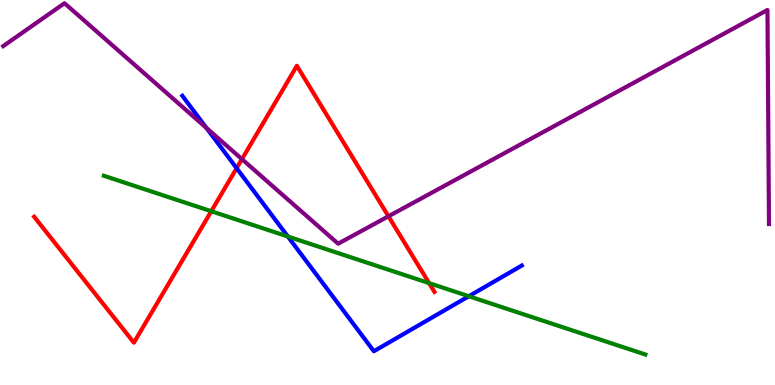[{'lines': ['blue', 'red'], 'intersections': [{'x': 3.05, 'y': 5.63}]}, {'lines': ['green', 'red'], 'intersections': [{'x': 2.73, 'y': 4.51}, {'x': 5.54, 'y': 2.65}]}, {'lines': ['purple', 'red'], 'intersections': [{'x': 3.12, 'y': 5.87}, {'x': 5.01, 'y': 4.38}]}, {'lines': ['blue', 'green'], 'intersections': [{'x': 3.71, 'y': 3.86}, {'x': 6.05, 'y': 2.31}]}, {'lines': ['blue', 'purple'], 'intersections': [{'x': 2.66, 'y': 6.68}]}, {'lines': ['green', 'purple'], 'intersections': []}]